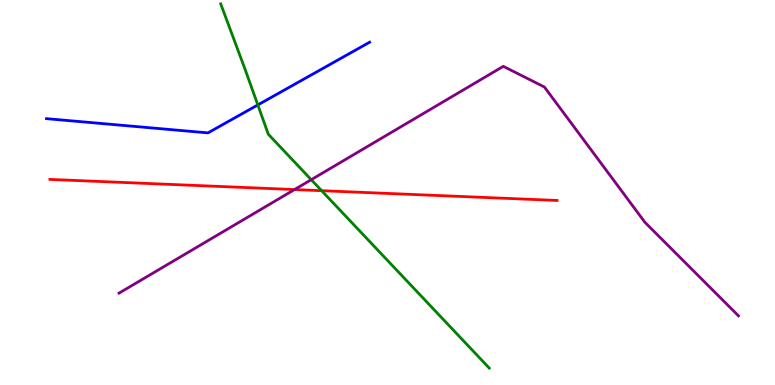[{'lines': ['blue', 'red'], 'intersections': []}, {'lines': ['green', 'red'], 'intersections': [{'x': 4.15, 'y': 5.05}]}, {'lines': ['purple', 'red'], 'intersections': [{'x': 3.8, 'y': 5.08}]}, {'lines': ['blue', 'green'], 'intersections': [{'x': 3.33, 'y': 7.27}]}, {'lines': ['blue', 'purple'], 'intersections': []}, {'lines': ['green', 'purple'], 'intersections': [{'x': 4.02, 'y': 5.33}]}]